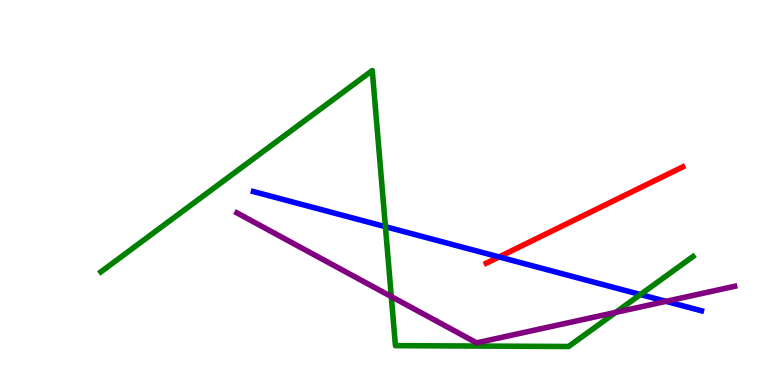[{'lines': ['blue', 'red'], 'intersections': [{'x': 6.44, 'y': 3.33}]}, {'lines': ['green', 'red'], 'intersections': []}, {'lines': ['purple', 'red'], 'intersections': []}, {'lines': ['blue', 'green'], 'intersections': [{'x': 4.97, 'y': 4.11}, {'x': 8.26, 'y': 2.35}]}, {'lines': ['blue', 'purple'], 'intersections': [{'x': 8.59, 'y': 2.17}]}, {'lines': ['green', 'purple'], 'intersections': [{'x': 5.05, 'y': 2.3}, {'x': 7.95, 'y': 1.89}]}]